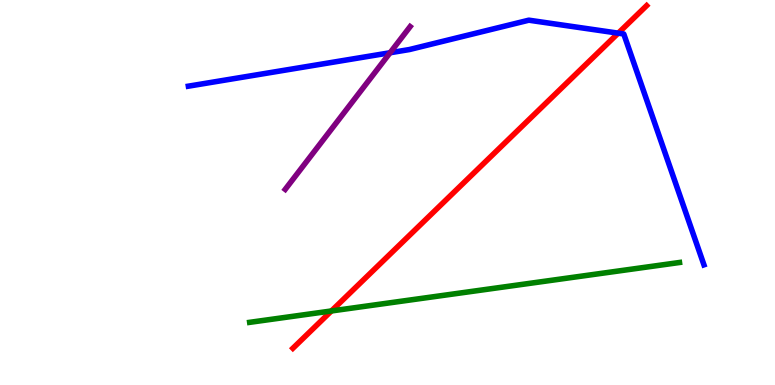[{'lines': ['blue', 'red'], 'intersections': [{'x': 7.98, 'y': 9.14}]}, {'lines': ['green', 'red'], 'intersections': [{'x': 4.28, 'y': 1.92}]}, {'lines': ['purple', 'red'], 'intersections': []}, {'lines': ['blue', 'green'], 'intersections': []}, {'lines': ['blue', 'purple'], 'intersections': [{'x': 5.03, 'y': 8.63}]}, {'lines': ['green', 'purple'], 'intersections': []}]